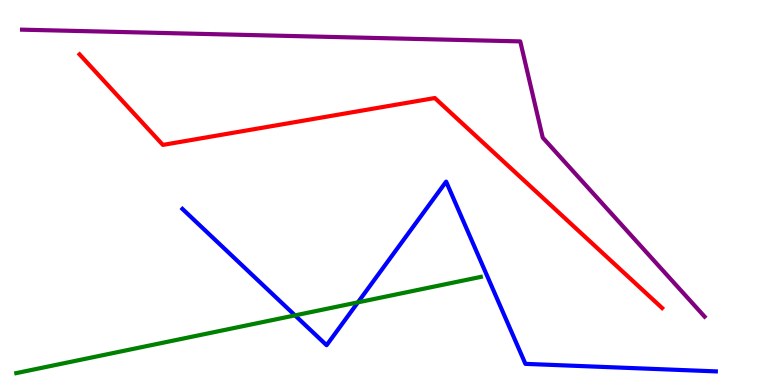[{'lines': ['blue', 'red'], 'intersections': []}, {'lines': ['green', 'red'], 'intersections': []}, {'lines': ['purple', 'red'], 'intersections': []}, {'lines': ['blue', 'green'], 'intersections': [{'x': 3.81, 'y': 1.81}, {'x': 4.62, 'y': 2.15}]}, {'lines': ['blue', 'purple'], 'intersections': []}, {'lines': ['green', 'purple'], 'intersections': []}]